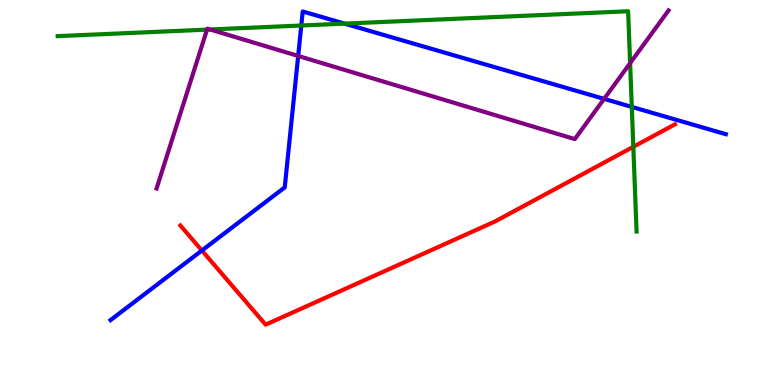[{'lines': ['blue', 'red'], 'intersections': [{'x': 2.6, 'y': 3.49}]}, {'lines': ['green', 'red'], 'intersections': [{'x': 8.17, 'y': 6.19}]}, {'lines': ['purple', 'red'], 'intersections': []}, {'lines': ['blue', 'green'], 'intersections': [{'x': 3.89, 'y': 9.34}, {'x': 4.45, 'y': 9.39}, {'x': 8.15, 'y': 7.22}]}, {'lines': ['blue', 'purple'], 'intersections': [{'x': 3.85, 'y': 8.55}, {'x': 7.79, 'y': 7.43}]}, {'lines': ['green', 'purple'], 'intersections': [{'x': 2.67, 'y': 9.23}, {'x': 2.71, 'y': 9.23}, {'x': 8.13, 'y': 8.36}]}]